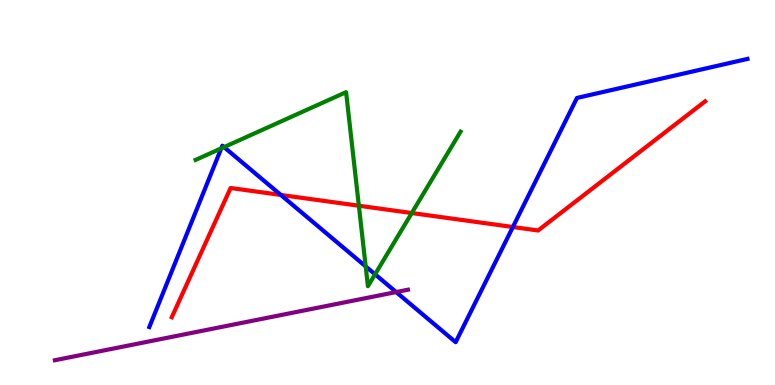[{'lines': ['blue', 'red'], 'intersections': [{'x': 3.62, 'y': 4.94}, {'x': 6.62, 'y': 4.1}]}, {'lines': ['green', 'red'], 'intersections': [{'x': 4.63, 'y': 4.66}, {'x': 5.31, 'y': 4.47}]}, {'lines': ['purple', 'red'], 'intersections': []}, {'lines': ['blue', 'green'], 'intersections': [{'x': 2.85, 'y': 6.15}, {'x': 2.89, 'y': 6.18}, {'x': 4.72, 'y': 3.08}, {'x': 4.84, 'y': 2.88}]}, {'lines': ['blue', 'purple'], 'intersections': [{'x': 5.11, 'y': 2.41}]}, {'lines': ['green', 'purple'], 'intersections': []}]